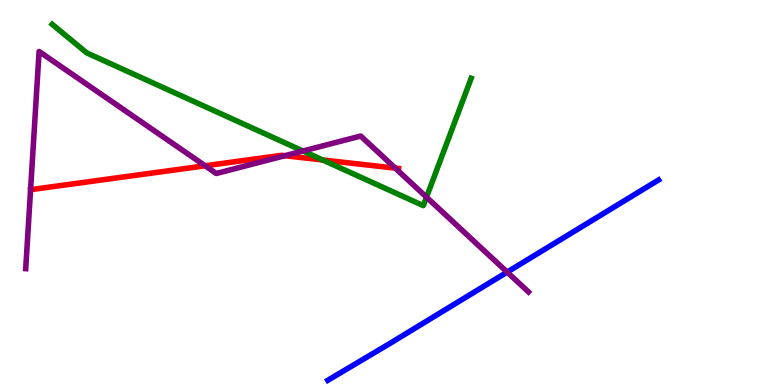[{'lines': ['blue', 'red'], 'intersections': []}, {'lines': ['green', 'red'], 'intersections': [{'x': 4.16, 'y': 5.85}]}, {'lines': ['purple', 'red'], 'intersections': [{'x': 2.65, 'y': 5.69}, {'x': 3.68, 'y': 5.96}, {'x': 5.1, 'y': 5.63}]}, {'lines': ['blue', 'green'], 'intersections': []}, {'lines': ['blue', 'purple'], 'intersections': [{'x': 6.54, 'y': 2.93}]}, {'lines': ['green', 'purple'], 'intersections': [{'x': 3.91, 'y': 6.08}, {'x': 5.5, 'y': 4.88}]}]